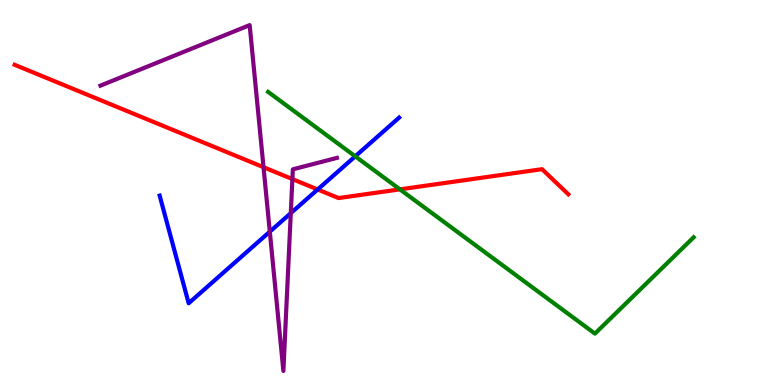[{'lines': ['blue', 'red'], 'intersections': [{'x': 4.1, 'y': 5.08}]}, {'lines': ['green', 'red'], 'intersections': [{'x': 5.16, 'y': 5.08}]}, {'lines': ['purple', 'red'], 'intersections': [{'x': 3.4, 'y': 5.66}, {'x': 3.77, 'y': 5.35}]}, {'lines': ['blue', 'green'], 'intersections': [{'x': 4.58, 'y': 5.94}]}, {'lines': ['blue', 'purple'], 'intersections': [{'x': 3.48, 'y': 3.98}, {'x': 3.75, 'y': 4.46}]}, {'lines': ['green', 'purple'], 'intersections': []}]